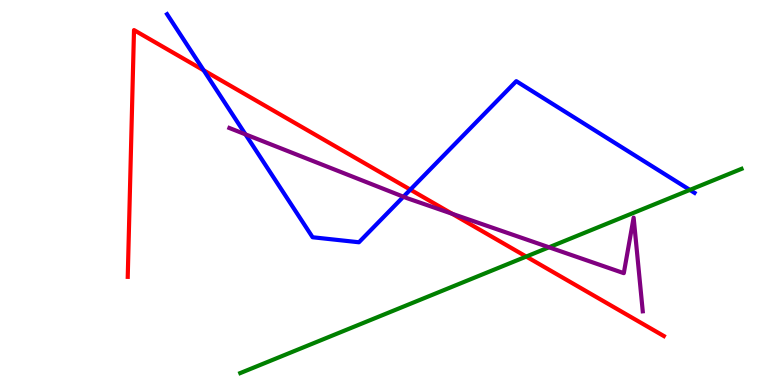[{'lines': ['blue', 'red'], 'intersections': [{'x': 2.63, 'y': 8.17}, {'x': 5.29, 'y': 5.07}]}, {'lines': ['green', 'red'], 'intersections': [{'x': 6.79, 'y': 3.34}]}, {'lines': ['purple', 'red'], 'intersections': [{'x': 5.83, 'y': 4.45}]}, {'lines': ['blue', 'green'], 'intersections': [{'x': 8.9, 'y': 5.07}]}, {'lines': ['blue', 'purple'], 'intersections': [{'x': 3.17, 'y': 6.51}, {'x': 5.21, 'y': 4.89}]}, {'lines': ['green', 'purple'], 'intersections': [{'x': 7.08, 'y': 3.58}]}]